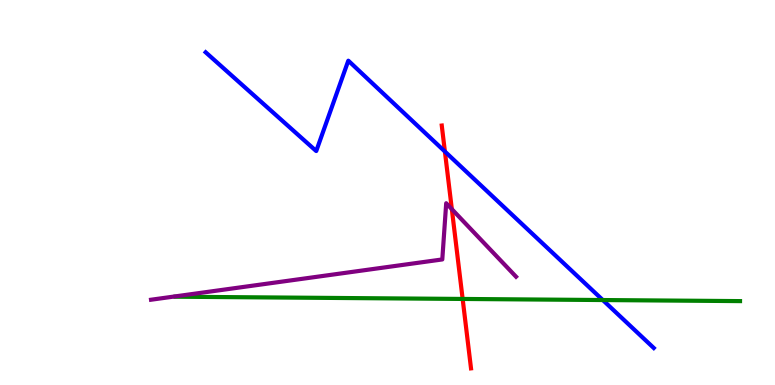[{'lines': ['blue', 'red'], 'intersections': [{'x': 5.74, 'y': 6.06}]}, {'lines': ['green', 'red'], 'intersections': [{'x': 5.97, 'y': 2.24}]}, {'lines': ['purple', 'red'], 'intersections': [{'x': 5.83, 'y': 4.57}]}, {'lines': ['blue', 'green'], 'intersections': [{'x': 7.78, 'y': 2.21}]}, {'lines': ['blue', 'purple'], 'intersections': []}, {'lines': ['green', 'purple'], 'intersections': []}]